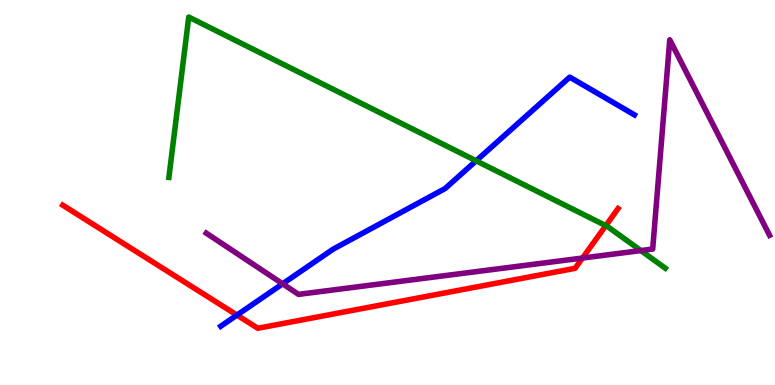[{'lines': ['blue', 'red'], 'intersections': [{'x': 3.06, 'y': 1.82}]}, {'lines': ['green', 'red'], 'intersections': [{'x': 7.82, 'y': 4.14}]}, {'lines': ['purple', 'red'], 'intersections': [{'x': 7.52, 'y': 3.3}]}, {'lines': ['blue', 'green'], 'intersections': [{'x': 6.14, 'y': 5.82}]}, {'lines': ['blue', 'purple'], 'intersections': [{'x': 3.65, 'y': 2.63}]}, {'lines': ['green', 'purple'], 'intersections': [{'x': 8.27, 'y': 3.49}]}]